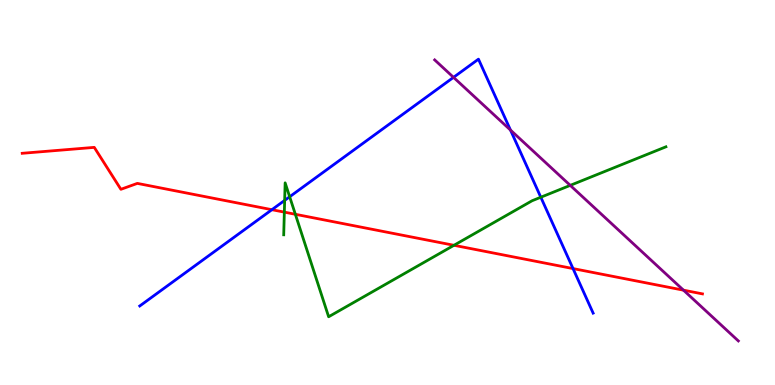[{'lines': ['blue', 'red'], 'intersections': [{'x': 3.51, 'y': 4.55}, {'x': 7.39, 'y': 3.02}]}, {'lines': ['green', 'red'], 'intersections': [{'x': 3.67, 'y': 4.49}, {'x': 3.81, 'y': 4.43}, {'x': 5.86, 'y': 3.63}]}, {'lines': ['purple', 'red'], 'intersections': [{'x': 8.82, 'y': 2.46}]}, {'lines': ['blue', 'green'], 'intersections': [{'x': 3.67, 'y': 4.79}, {'x': 3.74, 'y': 4.89}, {'x': 6.98, 'y': 4.88}]}, {'lines': ['blue', 'purple'], 'intersections': [{'x': 5.85, 'y': 7.99}, {'x': 6.59, 'y': 6.62}]}, {'lines': ['green', 'purple'], 'intersections': [{'x': 7.36, 'y': 5.19}]}]